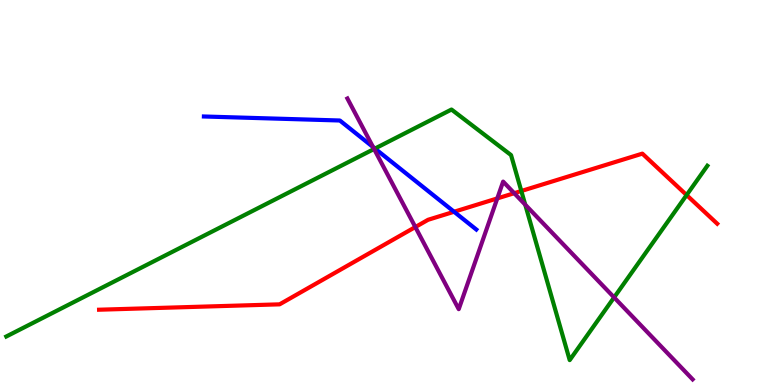[{'lines': ['blue', 'red'], 'intersections': [{'x': 5.86, 'y': 4.5}]}, {'lines': ['green', 'red'], 'intersections': [{'x': 6.73, 'y': 5.04}, {'x': 8.86, 'y': 4.93}]}, {'lines': ['purple', 'red'], 'intersections': [{'x': 5.36, 'y': 4.1}, {'x': 6.42, 'y': 4.85}, {'x': 6.64, 'y': 4.98}]}, {'lines': ['blue', 'green'], 'intersections': [{'x': 4.84, 'y': 6.14}]}, {'lines': ['blue', 'purple'], 'intersections': [{'x': 4.81, 'y': 6.18}]}, {'lines': ['green', 'purple'], 'intersections': [{'x': 4.83, 'y': 6.13}, {'x': 6.78, 'y': 4.68}, {'x': 7.92, 'y': 2.27}]}]